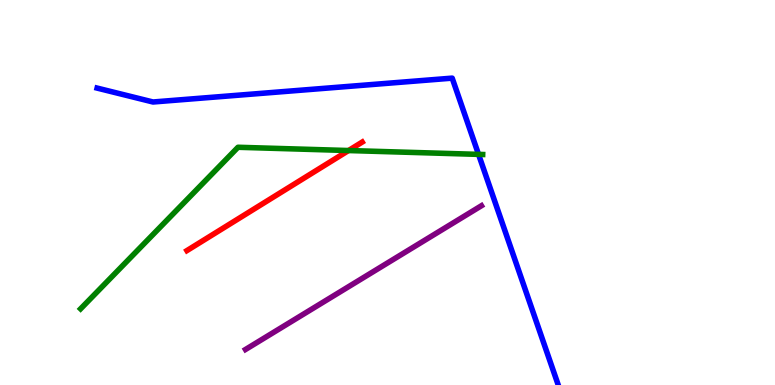[{'lines': ['blue', 'red'], 'intersections': []}, {'lines': ['green', 'red'], 'intersections': [{'x': 4.5, 'y': 6.09}]}, {'lines': ['purple', 'red'], 'intersections': []}, {'lines': ['blue', 'green'], 'intersections': [{'x': 6.17, 'y': 5.99}]}, {'lines': ['blue', 'purple'], 'intersections': []}, {'lines': ['green', 'purple'], 'intersections': []}]